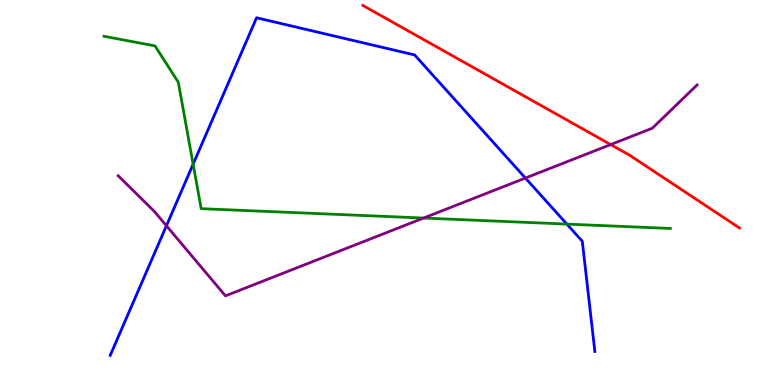[{'lines': ['blue', 'red'], 'intersections': []}, {'lines': ['green', 'red'], 'intersections': []}, {'lines': ['purple', 'red'], 'intersections': [{'x': 7.88, 'y': 6.24}]}, {'lines': ['blue', 'green'], 'intersections': [{'x': 2.49, 'y': 5.74}, {'x': 7.31, 'y': 4.18}]}, {'lines': ['blue', 'purple'], 'intersections': [{'x': 2.15, 'y': 4.14}, {'x': 6.78, 'y': 5.38}]}, {'lines': ['green', 'purple'], 'intersections': [{'x': 5.47, 'y': 4.34}]}]